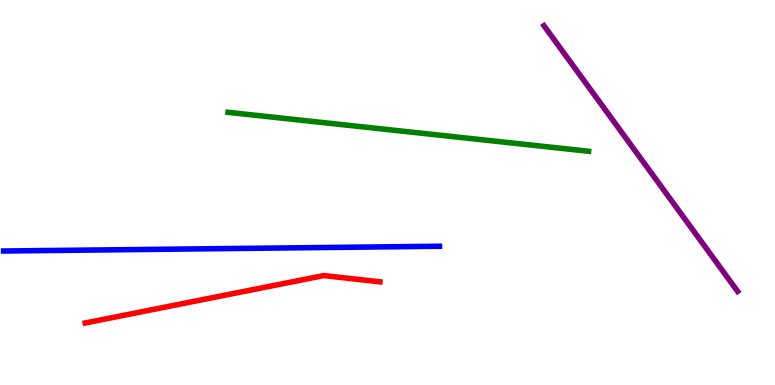[{'lines': ['blue', 'red'], 'intersections': []}, {'lines': ['green', 'red'], 'intersections': []}, {'lines': ['purple', 'red'], 'intersections': []}, {'lines': ['blue', 'green'], 'intersections': []}, {'lines': ['blue', 'purple'], 'intersections': []}, {'lines': ['green', 'purple'], 'intersections': []}]